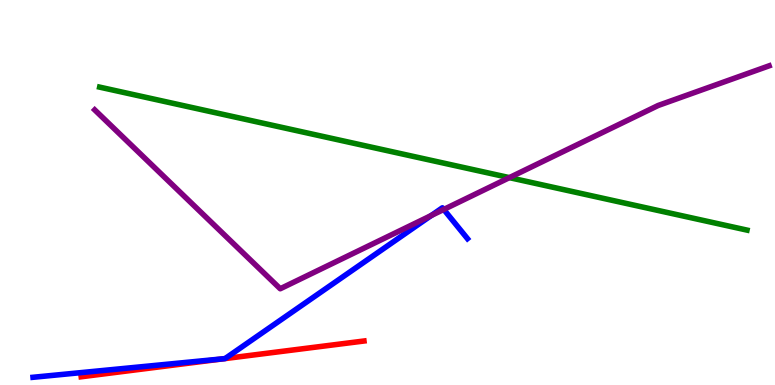[{'lines': ['blue', 'red'], 'intersections': [{'x': 2.89, 'y': 0.682}, {'x': 2.9, 'y': 0.686}]}, {'lines': ['green', 'red'], 'intersections': []}, {'lines': ['purple', 'red'], 'intersections': []}, {'lines': ['blue', 'green'], 'intersections': []}, {'lines': ['blue', 'purple'], 'intersections': [{'x': 5.56, 'y': 4.4}, {'x': 5.73, 'y': 4.56}]}, {'lines': ['green', 'purple'], 'intersections': [{'x': 6.57, 'y': 5.39}]}]